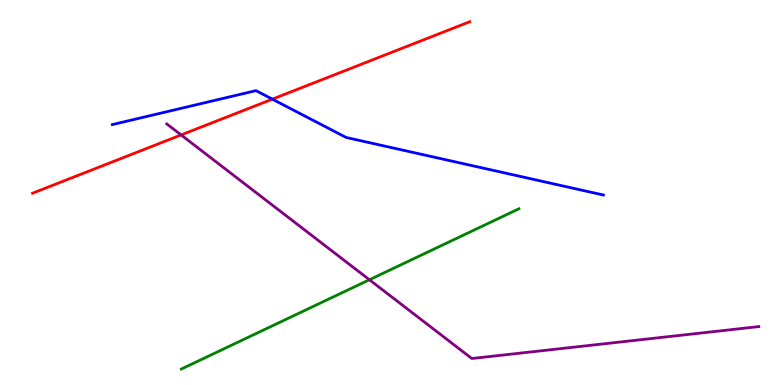[{'lines': ['blue', 'red'], 'intersections': [{'x': 3.51, 'y': 7.42}]}, {'lines': ['green', 'red'], 'intersections': []}, {'lines': ['purple', 'red'], 'intersections': [{'x': 2.34, 'y': 6.5}]}, {'lines': ['blue', 'green'], 'intersections': []}, {'lines': ['blue', 'purple'], 'intersections': []}, {'lines': ['green', 'purple'], 'intersections': [{'x': 4.77, 'y': 2.73}]}]